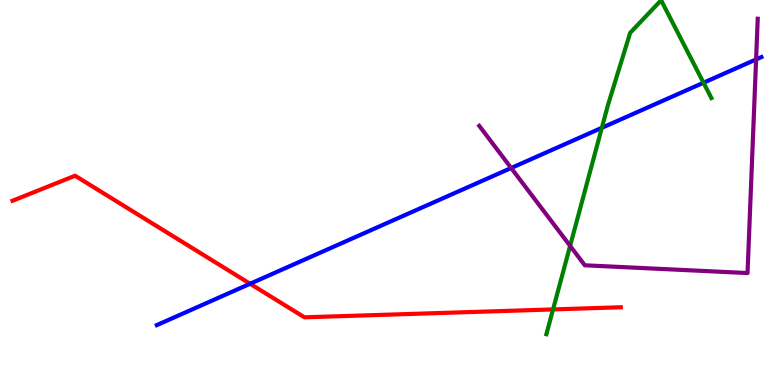[{'lines': ['blue', 'red'], 'intersections': [{'x': 3.23, 'y': 2.63}]}, {'lines': ['green', 'red'], 'intersections': [{'x': 7.14, 'y': 1.96}]}, {'lines': ['purple', 'red'], 'intersections': []}, {'lines': ['blue', 'green'], 'intersections': [{'x': 7.77, 'y': 6.68}, {'x': 9.08, 'y': 7.85}]}, {'lines': ['blue', 'purple'], 'intersections': [{'x': 6.6, 'y': 5.64}, {'x': 9.76, 'y': 8.46}]}, {'lines': ['green', 'purple'], 'intersections': [{'x': 7.36, 'y': 3.61}]}]